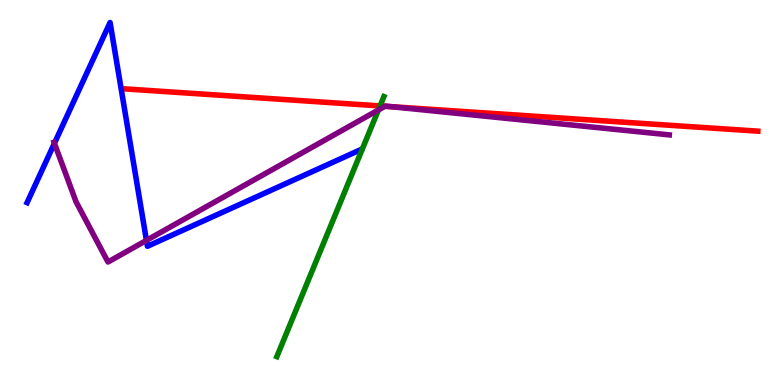[{'lines': ['blue', 'red'], 'intersections': []}, {'lines': ['green', 'red'], 'intersections': [{'x': 4.9, 'y': 7.25}]}, {'lines': ['purple', 'red'], 'intersections': [{'x': 4.97, 'y': 7.24}, {'x': 5.05, 'y': 7.23}]}, {'lines': ['blue', 'green'], 'intersections': []}, {'lines': ['blue', 'purple'], 'intersections': [{'x': 0.702, 'y': 6.28}, {'x': 1.89, 'y': 3.76}]}, {'lines': ['green', 'purple'], 'intersections': [{'x': 4.88, 'y': 7.14}]}]